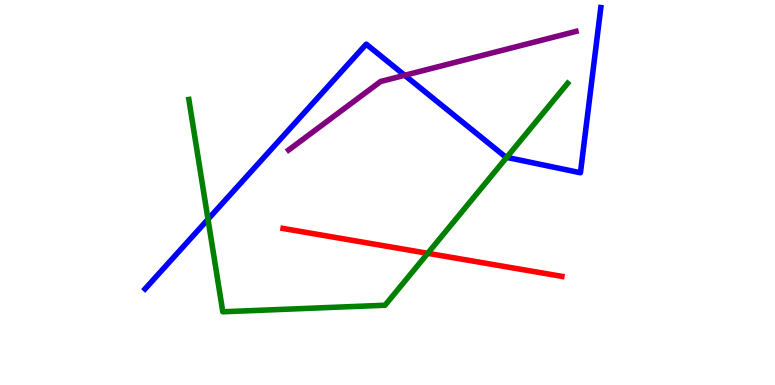[{'lines': ['blue', 'red'], 'intersections': []}, {'lines': ['green', 'red'], 'intersections': [{'x': 5.52, 'y': 3.42}]}, {'lines': ['purple', 'red'], 'intersections': []}, {'lines': ['blue', 'green'], 'intersections': [{'x': 2.68, 'y': 4.3}, {'x': 6.54, 'y': 5.91}]}, {'lines': ['blue', 'purple'], 'intersections': [{'x': 5.22, 'y': 8.04}]}, {'lines': ['green', 'purple'], 'intersections': []}]